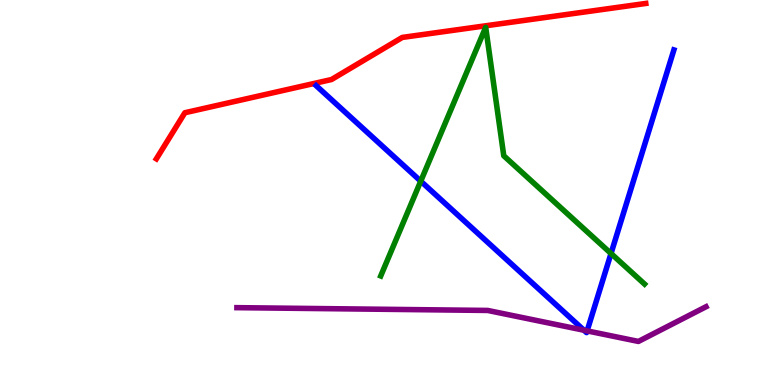[{'lines': ['blue', 'red'], 'intersections': []}, {'lines': ['green', 'red'], 'intersections': []}, {'lines': ['purple', 'red'], 'intersections': []}, {'lines': ['blue', 'green'], 'intersections': [{'x': 5.43, 'y': 5.29}, {'x': 7.88, 'y': 3.42}]}, {'lines': ['blue', 'purple'], 'intersections': [{'x': 7.54, 'y': 1.42}, {'x': 7.58, 'y': 1.41}]}, {'lines': ['green', 'purple'], 'intersections': []}]